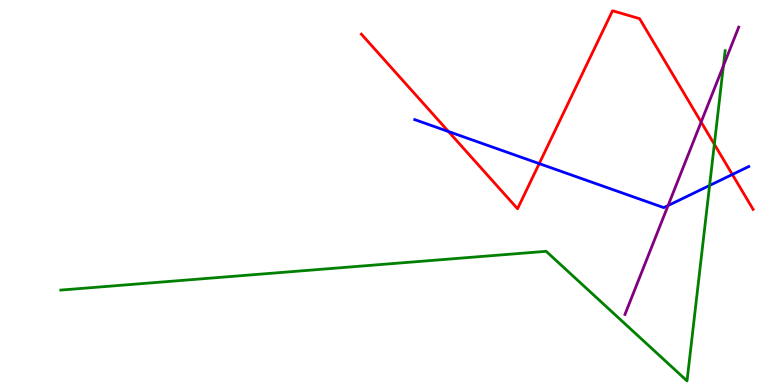[{'lines': ['blue', 'red'], 'intersections': [{'x': 5.79, 'y': 6.58}, {'x': 6.96, 'y': 5.75}, {'x': 9.45, 'y': 5.47}]}, {'lines': ['green', 'red'], 'intersections': [{'x': 9.22, 'y': 6.25}]}, {'lines': ['purple', 'red'], 'intersections': [{'x': 9.05, 'y': 6.83}]}, {'lines': ['blue', 'green'], 'intersections': [{'x': 9.16, 'y': 5.18}]}, {'lines': ['blue', 'purple'], 'intersections': [{'x': 8.62, 'y': 4.66}]}, {'lines': ['green', 'purple'], 'intersections': [{'x': 9.33, 'y': 8.29}]}]